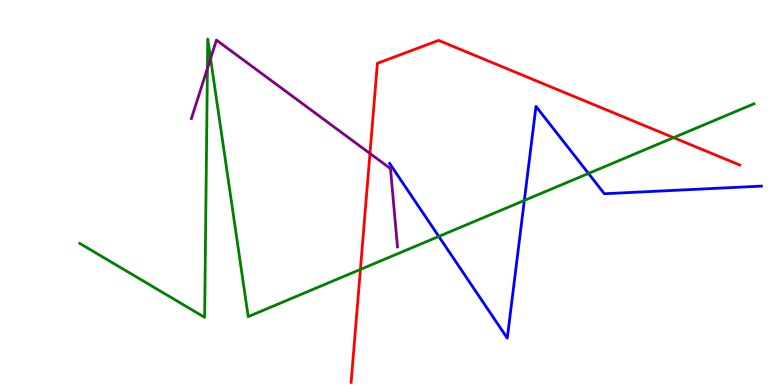[{'lines': ['blue', 'red'], 'intersections': []}, {'lines': ['green', 'red'], 'intersections': [{'x': 4.65, 'y': 3.0}, {'x': 8.69, 'y': 6.42}]}, {'lines': ['purple', 'red'], 'intersections': [{'x': 4.77, 'y': 6.01}]}, {'lines': ['blue', 'green'], 'intersections': [{'x': 5.66, 'y': 3.86}, {'x': 6.77, 'y': 4.79}, {'x': 7.59, 'y': 5.49}]}, {'lines': ['blue', 'purple'], 'intersections': []}, {'lines': ['green', 'purple'], 'intersections': [{'x': 2.68, 'y': 8.22}, {'x': 2.72, 'y': 8.48}]}]